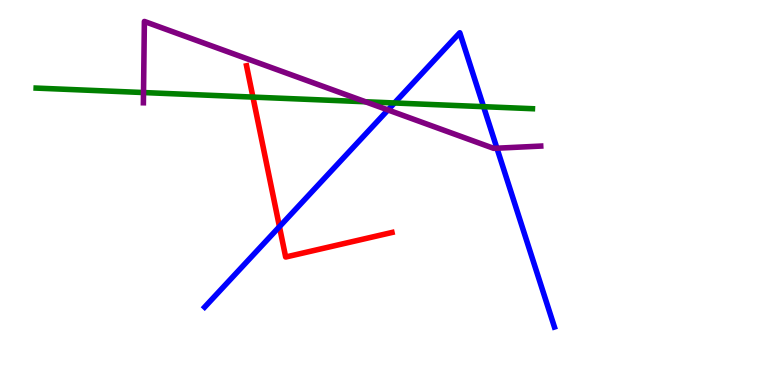[{'lines': ['blue', 'red'], 'intersections': [{'x': 3.61, 'y': 4.11}]}, {'lines': ['green', 'red'], 'intersections': [{'x': 3.26, 'y': 7.48}]}, {'lines': ['purple', 'red'], 'intersections': []}, {'lines': ['blue', 'green'], 'intersections': [{'x': 5.09, 'y': 7.33}, {'x': 6.24, 'y': 7.23}]}, {'lines': ['blue', 'purple'], 'intersections': [{'x': 5.01, 'y': 7.14}, {'x': 6.41, 'y': 6.15}]}, {'lines': ['green', 'purple'], 'intersections': [{'x': 1.85, 'y': 7.6}, {'x': 4.72, 'y': 7.36}]}]